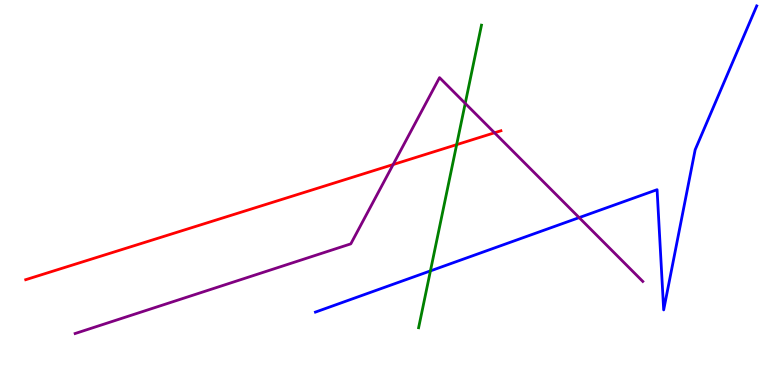[{'lines': ['blue', 'red'], 'intersections': []}, {'lines': ['green', 'red'], 'intersections': [{'x': 5.89, 'y': 6.24}]}, {'lines': ['purple', 'red'], 'intersections': [{'x': 5.07, 'y': 5.73}, {'x': 6.38, 'y': 6.55}]}, {'lines': ['blue', 'green'], 'intersections': [{'x': 5.55, 'y': 2.96}]}, {'lines': ['blue', 'purple'], 'intersections': [{'x': 7.47, 'y': 4.35}]}, {'lines': ['green', 'purple'], 'intersections': [{'x': 6.0, 'y': 7.31}]}]